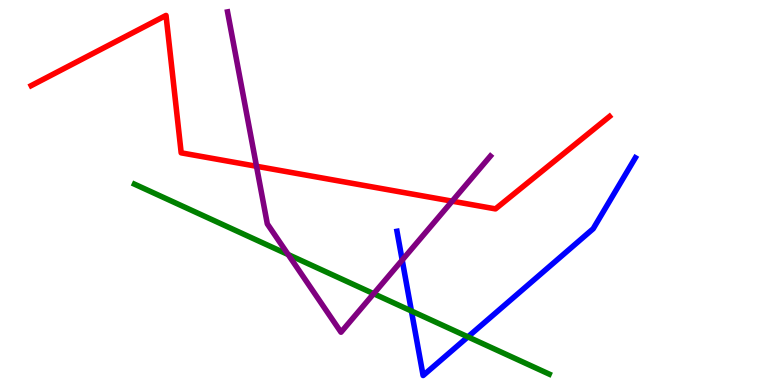[{'lines': ['blue', 'red'], 'intersections': []}, {'lines': ['green', 'red'], 'intersections': []}, {'lines': ['purple', 'red'], 'intersections': [{'x': 3.31, 'y': 5.68}, {'x': 5.83, 'y': 4.77}]}, {'lines': ['blue', 'green'], 'intersections': [{'x': 5.31, 'y': 1.92}, {'x': 6.04, 'y': 1.25}]}, {'lines': ['blue', 'purple'], 'intersections': [{'x': 5.19, 'y': 3.25}]}, {'lines': ['green', 'purple'], 'intersections': [{'x': 3.72, 'y': 3.39}, {'x': 4.82, 'y': 2.37}]}]